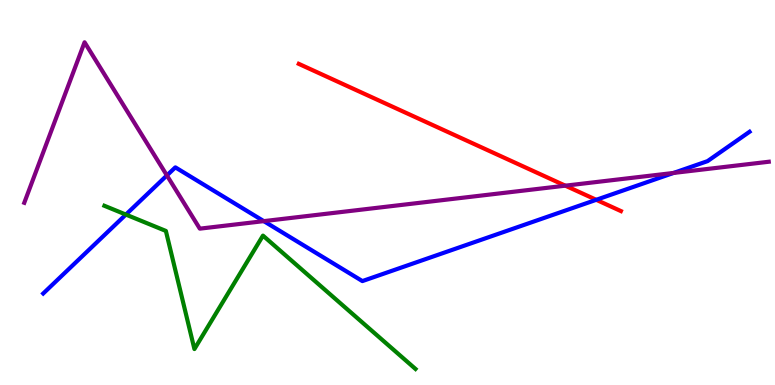[{'lines': ['blue', 'red'], 'intersections': [{'x': 7.69, 'y': 4.81}]}, {'lines': ['green', 'red'], 'intersections': []}, {'lines': ['purple', 'red'], 'intersections': [{'x': 7.29, 'y': 5.18}]}, {'lines': ['blue', 'green'], 'intersections': [{'x': 1.62, 'y': 4.43}]}, {'lines': ['blue', 'purple'], 'intersections': [{'x': 2.15, 'y': 5.44}, {'x': 3.4, 'y': 4.26}, {'x': 8.69, 'y': 5.51}]}, {'lines': ['green', 'purple'], 'intersections': []}]